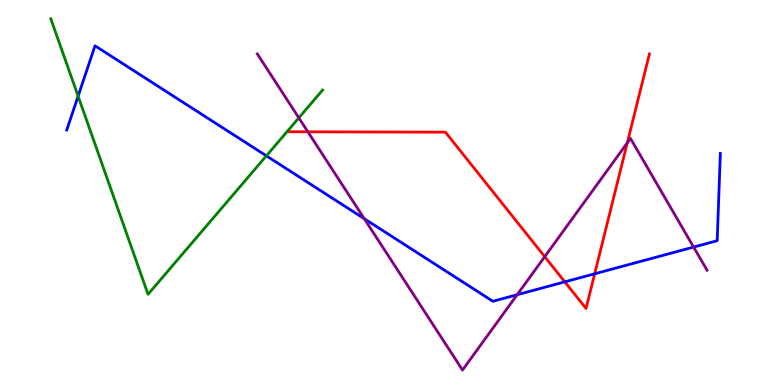[{'lines': ['blue', 'red'], 'intersections': [{'x': 7.29, 'y': 2.68}, {'x': 7.67, 'y': 2.89}]}, {'lines': ['green', 'red'], 'intersections': []}, {'lines': ['purple', 'red'], 'intersections': [{'x': 3.97, 'y': 6.58}, {'x': 7.03, 'y': 3.33}, {'x': 8.09, 'y': 6.29}]}, {'lines': ['blue', 'green'], 'intersections': [{'x': 1.01, 'y': 7.5}, {'x': 3.44, 'y': 5.95}]}, {'lines': ['blue', 'purple'], 'intersections': [{'x': 4.7, 'y': 4.32}, {'x': 6.67, 'y': 2.34}, {'x': 8.95, 'y': 3.58}]}, {'lines': ['green', 'purple'], 'intersections': [{'x': 3.86, 'y': 6.94}]}]